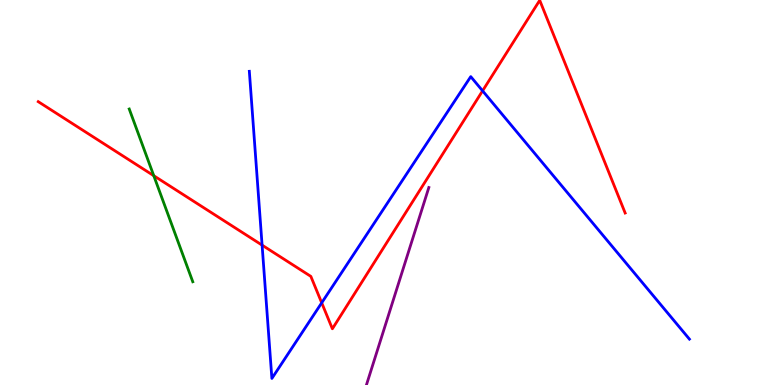[{'lines': ['blue', 'red'], 'intersections': [{'x': 3.38, 'y': 3.63}, {'x': 4.15, 'y': 2.13}, {'x': 6.23, 'y': 7.64}]}, {'lines': ['green', 'red'], 'intersections': [{'x': 1.98, 'y': 5.44}]}, {'lines': ['purple', 'red'], 'intersections': []}, {'lines': ['blue', 'green'], 'intersections': []}, {'lines': ['blue', 'purple'], 'intersections': []}, {'lines': ['green', 'purple'], 'intersections': []}]